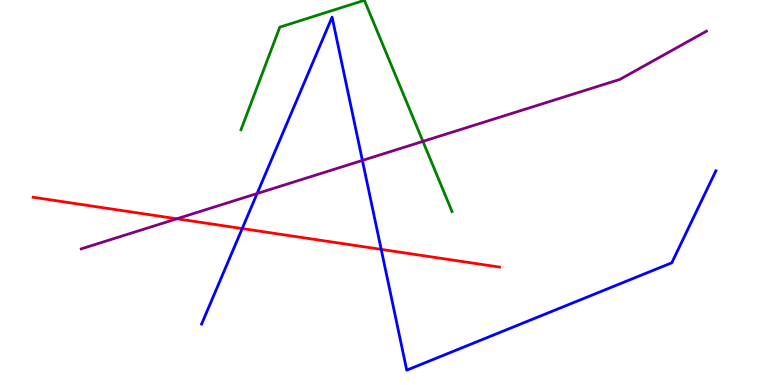[{'lines': ['blue', 'red'], 'intersections': [{'x': 3.13, 'y': 4.06}, {'x': 4.92, 'y': 3.52}]}, {'lines': ['green', 'red'], 'intersections': []}, {'lines': ['purple', 'red'], 'intersections': [{'x': 2.28, 'y': 4.32}]}, {'lines': ['blue', 'green'], 'intersections': []}, {'lines': ['blue', 'purple'], 'intersections': [{'x': 3.32, 'y': 4.97}, {'x': 4.68, 'y': 5.83}]}, {'lines': ['green', 'purple'], 'intersections': [{'x': 5.46, 'y': 6.33}]}]